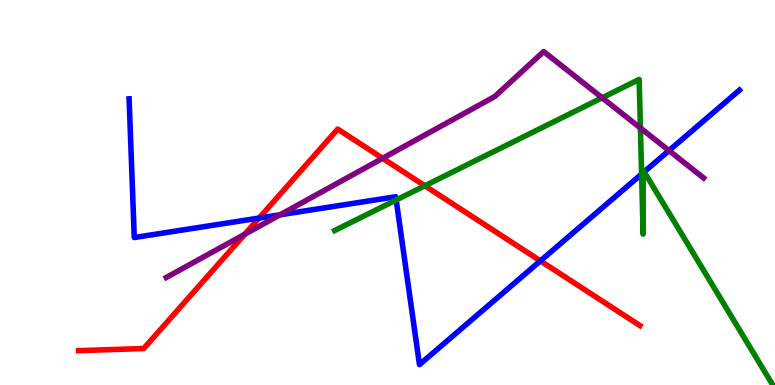[{'lines': ['blue', 'red'], 'intersections': [{'x': 3.34, 'y': 4.34}, {'x': 6.97, 'y': 3.22}]}, {'lines': ['green', 'red'], 'intersections': [{'x': 5.48, 'y': 5.17}]}, {'lines': ['purple', 'red'], 'intersections': [{'x': 3.16, 'y': 3.92}, {'x': 4.94, 'y': 5.89}]}, {'lines': ['blue', 'green'], 'intersections': [{'x': 5.11, 'y': 4.81}, {'x': 8.28, 'y': 5.48}, {'x': 8.3, 'y': 5.51}, {'x': 8.31, 'y': 5.54}]}, {'lines': ['blue', 'purple'], 'intersections': [{'x': 3.61, 'y': 4.42}, {'x': 8.63, 'y': 6.09}]}, {'lines': ['green', 'purple'], 'intersections': [{'x': 7.77, 'y': 7.46}, {'x': 8.26, 'y': 6.68}]}]